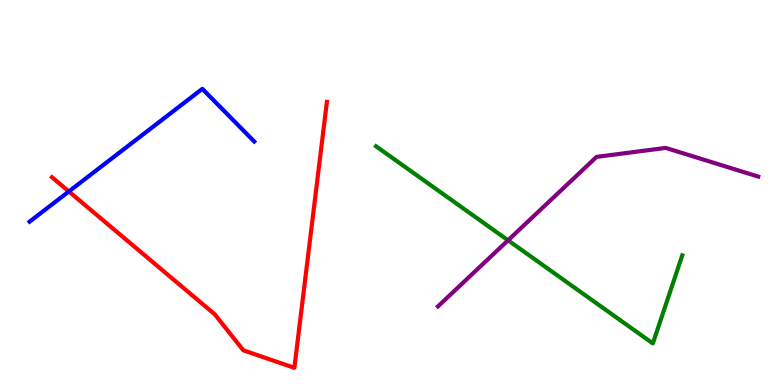[{'lines': ['blue', 'red'], 'intersections': [{'x': 0.889, 'y': 5.03}]}, {'lines': ['green', 'red'], 'intersections': []}, {'lines': ['purple', 'red'], 'intersections': []}, {'lines': ['blue', 'green'], 'intersections': []}, {'lines': ['blue', 'purple'], 'intersections': []}, {'lines': ['green', 'purple'], 'intersections': [{'x': 6.56, 'y': 3.76}]}]